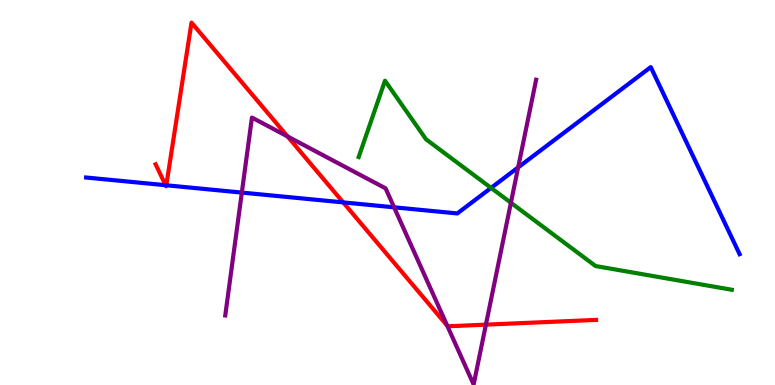[{'lines': ['blue', 'red'], 'intersections': [{'x': 2.14, 'y': 5.19}, {'x': 2.15, 'y': 5.19}, {'x': 4.43, 'y': 4.74}]}, {'lines': ['green', 'red'], 'intersections': []}, {'lines': ['purple', 'red'], 'intersections': [{'x': 3.71, 'y': 6.46}, {'x': 5.77, 'y': 1.54}, {'x': 6.27, 'y': 1.57}]}, {'lines': ['blue', 'green'], 'intersections': [{'x': 6.34, 'y': 5.12}]}, {'lines': ['blue', 'purple'], 'intersections': [{'x': 3.12, 'y': 5.0}, {'x': 5.09, 'y': 4.62}, {'x': 6.69, 'y': 5.65}]}, {'lines': ['green', 'purple'], 'intersections': [{'x': 6.59, 'y': 4.73}]}]